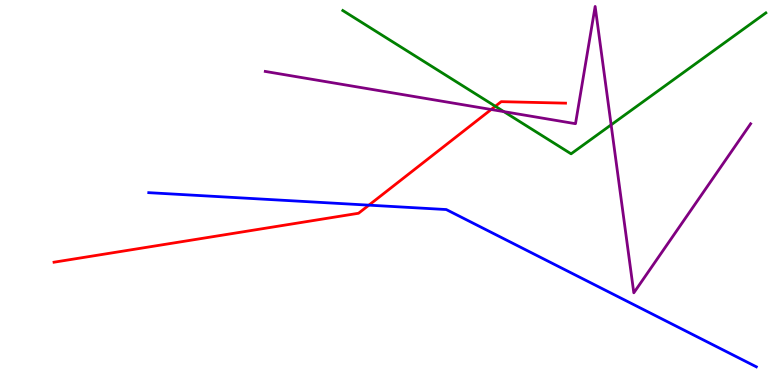[{'lines': ['blue', 'red'], 'intersections': [{'x': 4.76, 'y': 4.67}]}, {'lines': ['green', 'red'], 'intersections': [{'x': 6.39, 'y': 7.24}]}, {'lines': ['purple', 'red'], 'intersections': [{'x': 6.34, 'y': 7.16}]}, {'lines': ['blue', 'green'], 'intersections': []}, {'lines': ['blue', 'purple'], 'intersections': []}, {'lines': ['green', 'purple'], 'intersections': [{'x': 6.5, 'y': 7.1}, {'x': 7.89, 'y': 6.76}]}]